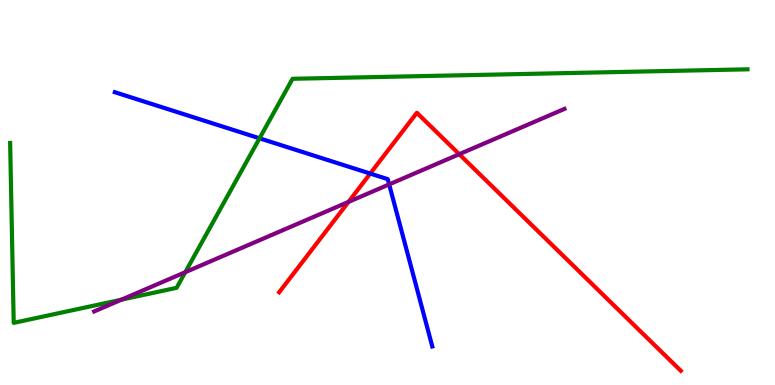[{'lines': ['blue', 'red'], 'intersections': [{'x': 4.78, 'y': 5.49}]}, {'lines': ['green', 'red'], 'intersections': []}, {'lines': ['purple', 'red'], 'intersections': [{'x': 4.5, 'y': 4.76}, {'x': 5.93, 'y': 5.99}]}, {'lines': ['blue', 'green'], 'intersections': [{'x': 3.35, 'y': 6.41}]}, {'lines': ['blue', 'purple'], 'intersections': [{'x': 5.02, 'y': 5.21}]}, {'lines': ['green', 'purple'], 'intersections': [{'x': 1.57, 'y': 2.22}, {'x': 2.39, 'y': 2.93}]}]